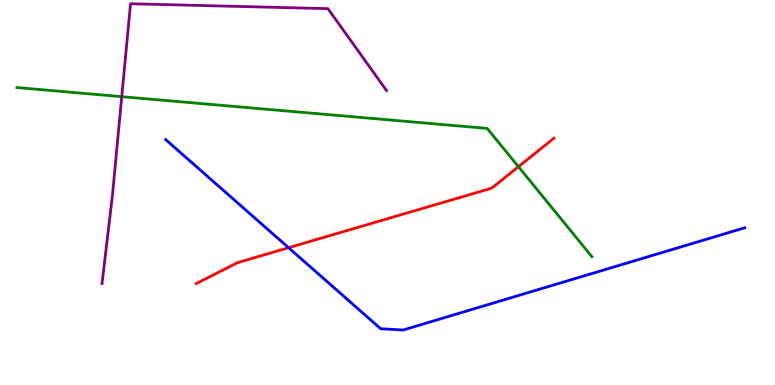[{'lines': ['blue', 'red'], 'intersections': [{'x': 3.72, 'y': 3.57}]}, {'lines': ['green', 'red'], 'intersections': [{'x': 6.69, 'y': 5.67}]}, {'lines': ['purple', 'red'], 'intersections': []}, {'lines': ['blue', 'green'], 'intersections': []}, {'lines': ['blue', 'purple'], 'intersections': []}, {'lines': ['green', 'purple'], 'intersections': [{'x': 1.57, 'y': 7.49}]}]